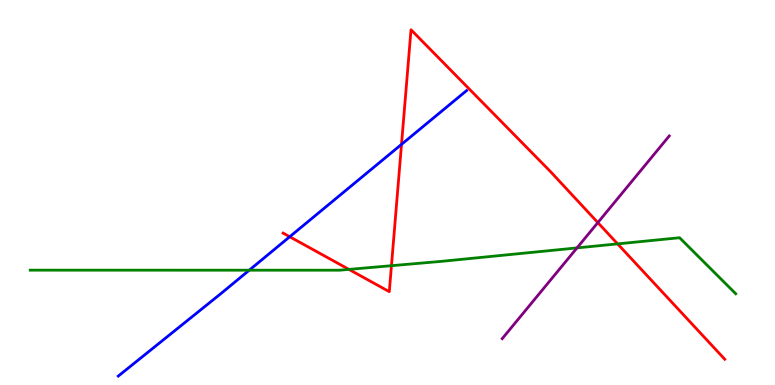[{'lines': ['blue', 'red'], 'intersections': [{'x': 3.74, 'y': 3.85}, {'x': 5.18, 'y': 6.25}]}, {'lines': ['green', 'red'], 'intersections': [{'x': 4.5, 'y': 3.0}, {'x': 5.05, 'y': 3.1}, {'x': 7.97, 'y': 3.67}]}, {'lines': ['purple', 'red'], 'intersections': [{'x': 7.71, 'y': 4.22}]}, {'lines': ['blue', 'green'], 'intersections': [{'x': 3.22, 'y': 2.98}]}, {'lines': ['blue', 'purple'], 'intersections': []}, {'lines': ['green', 'purple'], 'intersections': [{'x': 7.45, 'y': 3.56}]}]